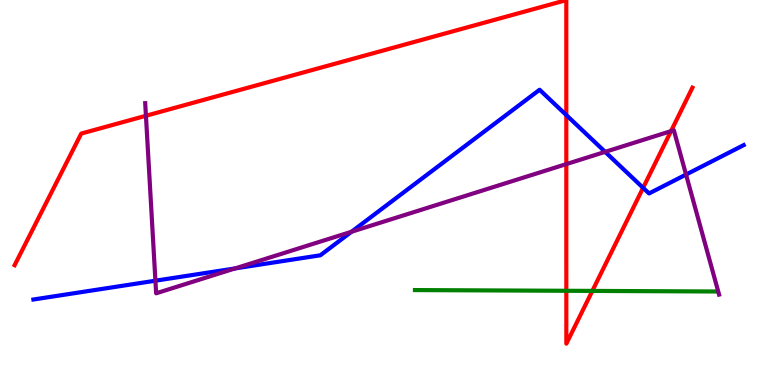[{'lines': ['blue', 'red'], 'intersections': [{'x': 7.31, 'y': 7.01}, {'x': 8.3, 'y': 5.12}]}, {'lines': ['green', 'red'], 'intersections': [{'x': 7.31, 'y': 2.45}, {'x': 7.64, 'y': 2.44}]}, {'lines': ['purple', 'red'], 'intersections': [{'x': 1.88, 'y': 6.99}, {'x': 7.31, 'y': 5.74}, {'x': 8.66, 'y': 6.59}]}, {'lines': ['blue', 'green'], 'intersections': []}, {'lines': ['blue', 'purple'], 'intersections': [{'x': 2.01, 'y': 2.71}, {'x': 3.03, 'y': 3.03}, {'x': 4.54, 'y': 3.98}, {'x': 7.81, 'y': 6.06}, {'x': 8.85, 'y': 5.47}]}, {'lines': ['green', 'purple'], 'intersections': []}]